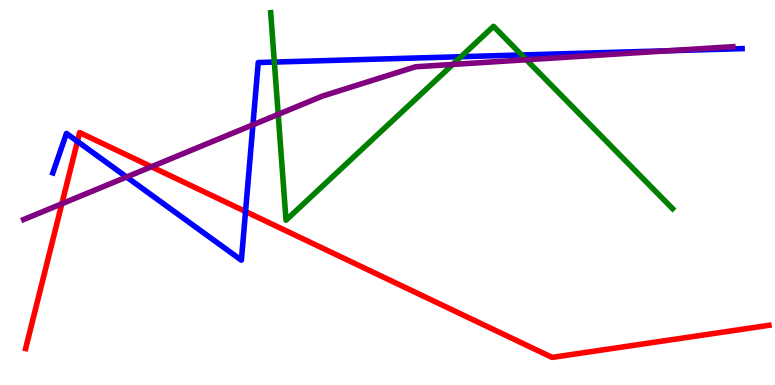[{'lines': ['blue', 'red'], 'intersections': [{'x': 0.999, 'y': 6.33}, {'x': 3.17, 'y': 4.51}]}, {'lines': ['green', 'red'], 'intersections': []}, {'lines': ['purple', 'red'], 'intersections': [{'x': 0.798, 'y': 4.71}, {'x': 1.95, 'y': 5.67}]}, {'lines': ['blue', 'green'], 'intersections': [{'x': 3.54, 'y': 8.39}, {'x': 5.95, 'y': 8.53}, {'x': 6.73, 'y': 8.57}]}, {'lines': ['blue', 'purple'], 'intersections': [{'x': 1.63, 'y': 5.4}, {'x': 3.26, 'y': 6.76}, {'x': 8.63, 'y': 8.68}]}, {'lines': ['green', 'purple'], 'intersections': [{'x': 3.59, 'y': 7.03}, {'x': 5.84, 'y': 8.33}, {'x': 6.79, 'y': 8.45}]}]